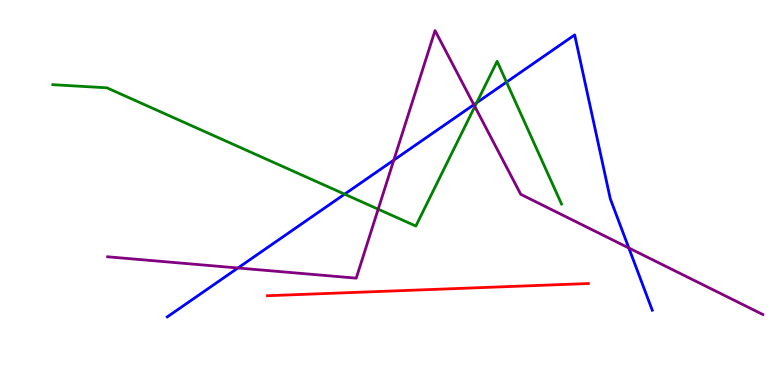[{'lines': ['blue', 'red'], 'intersections': []}, {'lines': ['green', 'red'], 'intersections': []}, {'lines': ['purple', 'red'], 'intersections': []}, {'lines': ['blue', 'green'], 'intersections': [{'x': 4.45, 'y': 4.96}, {'x': 6.15, 'y': 7.33}, {'x': 6.54, 'y': 7.87}]}, {'lines': ['blue', 'purple'], 'intersections': [{'x': 3.07, 'y': 3.04}, {'x': 5.08, 'y': 5.84}, {'x': 6.11, 'y': 7.28}, {'x': 8.11, 'y': 3.56}]}, {'lines': ['green', 'purple'], 'intersections': [{'x': 4.88, 'y': 4.57}, {'x': 6.13, 'y': 7.23}]}]